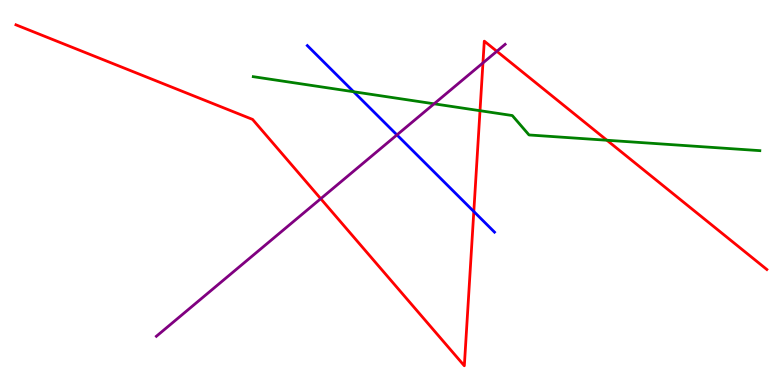[{'lines': ['blue', 'red'], 'intersections': [{'x': 6.11, 'y': 4.51}]}, {'lines': ['green', 'red'], 'intersections': [{'x': 6.19, 'y': 7.12}, {'x': 7.83, 'y': 6.36}]}, {'lines': ['purple', 'red'], 'intersections': [{'x': 4.14, 'y': 4.84}, {'x': 6.23, 'y': 8.37}, {'x': 6.41, 'y': 8.67}]}, {'lines': ['blue', 'green'], 'intersections': [{'x': 4.56, 'y': 7.62}]}, {'lines': ['blue', 'purple'], 'intersections': [{'x': 5.12, 'y': 6.5}]}, {'lines': ['green', 'purple'], 'intersections': [{'x': 5.6, 'y': 7.3}]}]